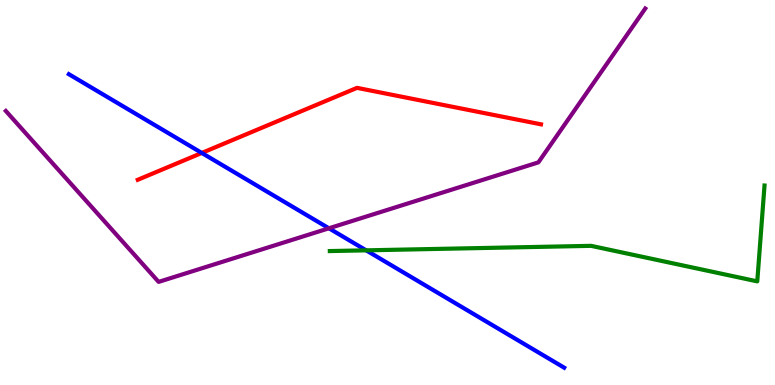[{'lines': ['blue', 'red'], 'intersections': [{'x': 2.6, 'y': 6.03}]}, {'lines': ['green', 'red'], 'intersections': []}, {'lines': ['purple', 'red'], 'intersections': []}, {'lines': ['blue', 'green'], 'intersections': [{'x': 4.72, 'y': 3.5}]}, {'lines': ['blue', 'purple'], 'intersections': [{'x': 4.24, 'y': 4.07}]}, {'lines': ['green', 'purple'], 'intersections': []}]